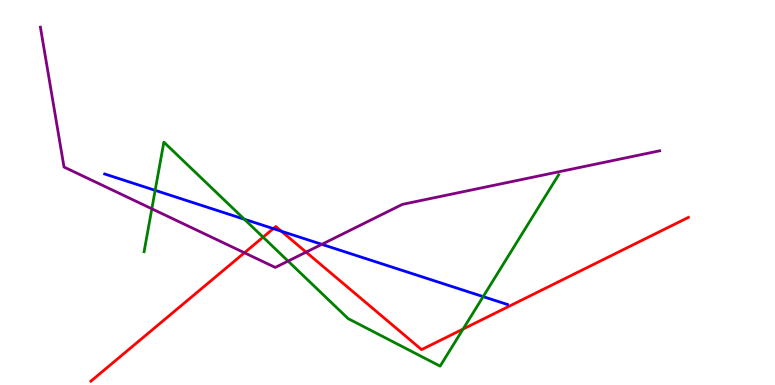[{'lines': ['blue', 'red'], 'intersections': [{'x': 3.53, 'y': 4.06}, {'x': 3.63, 'y': 3.99}]}, {'lines': ['green', 'red'], 'intersections': [{'x': 3.39, 'y': 3.84}, {'x': 5.98, 'y': 1.45}]}, {'lines': ['purple', 'red'], 'intersections': [{'x': 3.15, 'y': 3.43}, {'x': 3.95, 'y': 3.45}]}, {'lines': ['blue', 'green'], 'intersections': [{'x': 2.0, 'y': 5.06}, {'x': 3.15, 'y': 4.31}, {'x': 6.23, 'y': 2.3}]}, {'lines': ['blue', 'purple'], 'intersections': [{'x': 4.15, 'y': 3.65}]}, {'lines': ['green', 'purple'], 'intersections': [{'x': 1.96, 'y': 4.58}, {'x': 3.72, 'y': 3.22}]}]